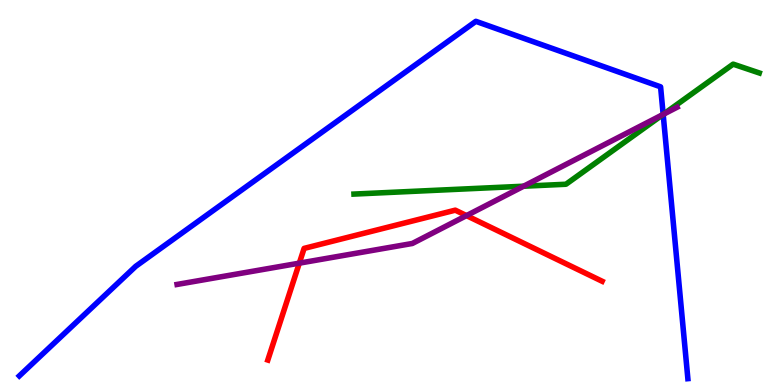[{'lines': ['blue', 'red'], 'intersections': []}, {'lines': ['green', 'red'], 'intersections': []}, {'lines': ['purple', 'red'], 'intersections': [{'x': 3.86, 'y': 3.16}, {'x': 6.02, 'y': 4.4}]}, {'lines': ['blue', 'green'], 'intersections': [{'x': 8.56, 'y': 7.03}]}, {'lines': ['blue', 'purple'], 'intersections': [{'x': 8.56, 'y': 7.03}]}, {'lines': ['green', 'purple'], 'intersections': [{'x': 6.76, 'y': 5.16}, {'x': 8.56, 'y': 7.03}]}]